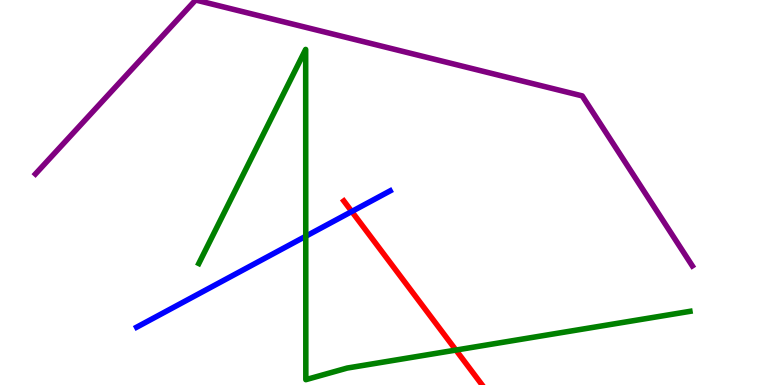[{'lines': ['blue', 'red'], 'intersections': [{'x': 4.54, 'y': 4.51}]}, {'lines': ['green', 'red'], 'intersections': [{'x': 5.88, 'y': 0.907}]}, {'lines': ['purple', 'red'], 'intersections': []}, {'lines': ['blue', 'green'], 'intersections': [{'x': 3.95, 'y': 3.86}]}, {'lines': ['blue', 'purple'], 'intersections': []}, {'lines': ['green', 'purple'], 'intersections': []}]